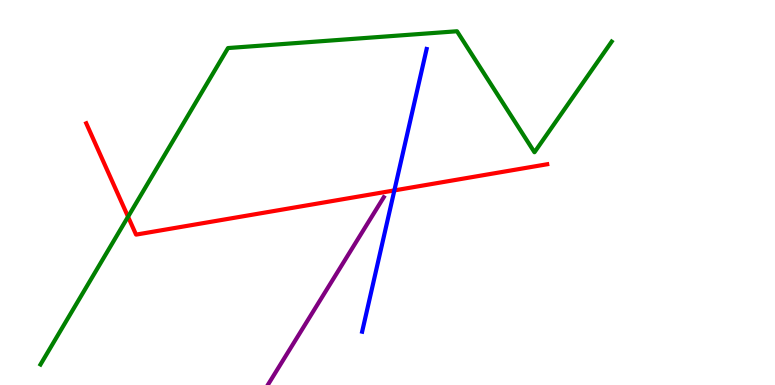[{'lines': ['blue', 'red'], 'intersections': [{'x': 5.09, 'y': 5.05}]}, {'lines': ['green', 'red'], 'intersections': [{'x': 1.65, 'y': 4.37}]}, {'lines': ['purple', 'red'], 'intersections': []}, {'lines': ['blue', 'green'], 'intersections': []}, {'lines': ['blue', 'purple'], 'intersections': []}, {'lines': ['green', 'purple'], 'intersections': []}]